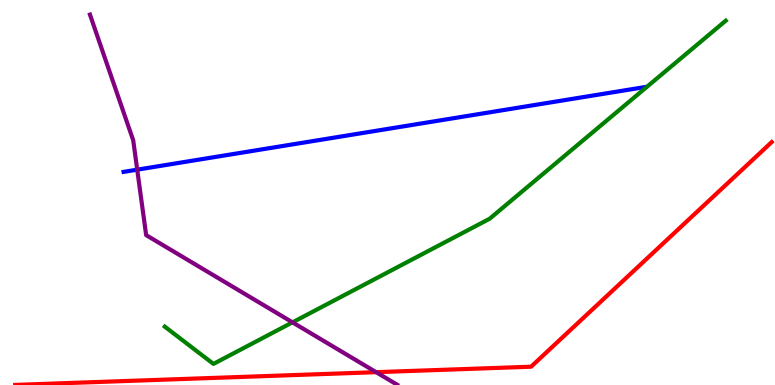[{'lines': ['blue', 'red'], 'intersections': []}, {'lines': ['green', 'red'], 'intersections': []}, {'lines': ['purple', 'red'], 'intersections': [{'x': 4.85, 'y': 0.333}]}, {'lines': ['blue', 'green'], 'intersections': []}, {'lines': ['blue', 'purple'], 'intersections': [{'x': 1.77, 'y': 5.59}]}, {'lines': ['green', 'purple'], 'intersections': [{'x': 3.77, 'y': 1.63}]}]